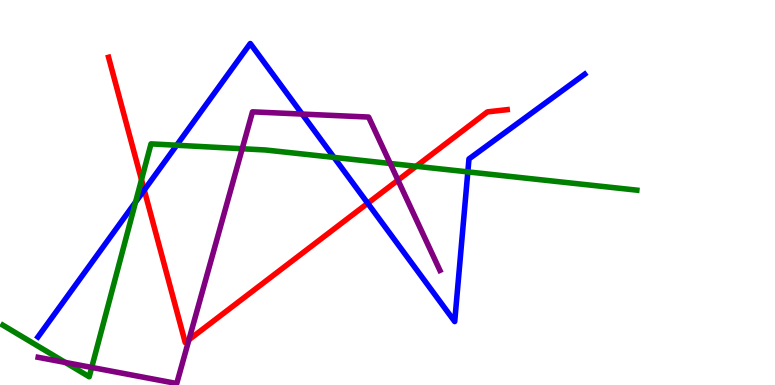[{'lines': ['blue', 'red'], 'intersections': [{'x': 1.86, 'y': 5.06}, {'x': 4.74, 'y': 4.72}]}, {'lines': ['green', 'red'], 'intersections': [{'x': 1.83, 'y': 5.33}, {'x': 5.37, 'y': 5.68}]}, {'lines': ['purple', 'red'], 'intersections': [{'x': 2.44, 'y': 1.18}, {'x': 5.13, 'y': 5.32}]}, {'lines': ['blue', 'green'], 'intersections': [{'x': 1.75, 'y': 4.75}, {'x': 2.28, 'y': 6.23}, {'x': 4.31, 'y': 5.91}, {'x': 6.04, 'y': 5.54}]}, {'lines': ['blue', 'purple'], 'intersections': [{'x': 3.9, 'y': 7.04}]}, {'lines': ['green', 'purple'], 'intersections': [{'x': 0.842, 'y': 0.586}, {'x': 1.18, 'y': 0.456}, {'x': 3.13, 'y': 6.14}, {'x': 5.03, 'y': 5.75}]}]